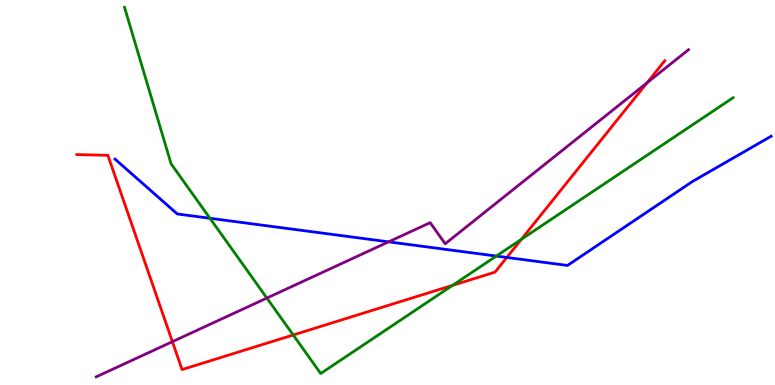[{'lines': ['blue', 'red'], 'intersections': [{'x': 6.54, 'y': 3.31}]}, {'lines': ['green', 'red'], 'intersections': [{'x': 3.78, 'y': 1.3}, {'x': 5.84, 'y': 2.59}, {'x': 6.73, 'y': 3.78}]}, {'lines': ['purple', 'red'], 'intersections': [{'x': 2.22, 'y': 1.13}, {'x': 8.35, 'y': 7.85}]}, {'lines': ['blue', 'green'], 'intersections': [{'x': 2.71, 'y': 4.33}, {'x': 6.4, 'y': 3.35}]}, {'lines': ['blue', 'purple'], 'intersections': [{'x': 5.01, 'y': 3.72}]}, {'lines': ['green', 'purple'], 'intersections': [{'x': 3.44, 'y': 2.26}]}]